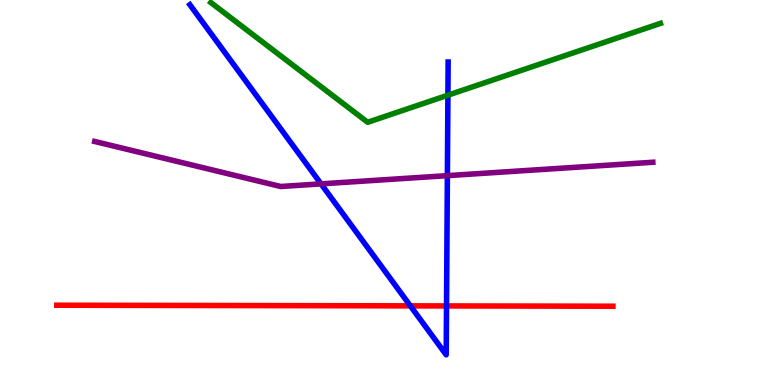[{'lines': ['blue', 'red'], 'intersections': [{'x': 5.29, 'y': 2.06}, {'x': 5.76, 'y': 2.05}]}, {'lines': ['green', 'red'], 'intersections': []}, {'lines': ['purple', 'red'], 'intersections': []}, {'lines': ['blue', 'green'], 'intersections': [{'x': 5.78, 'y': 7.53}]}, {'lines': ['blue', 'purple'], 'intersections': [{'x': 4.14, 'y': 5.22}, {'x': 5.77, 'y': 5.44}]}, {'lines': ['green', 'purple'], 'intersections': []}]